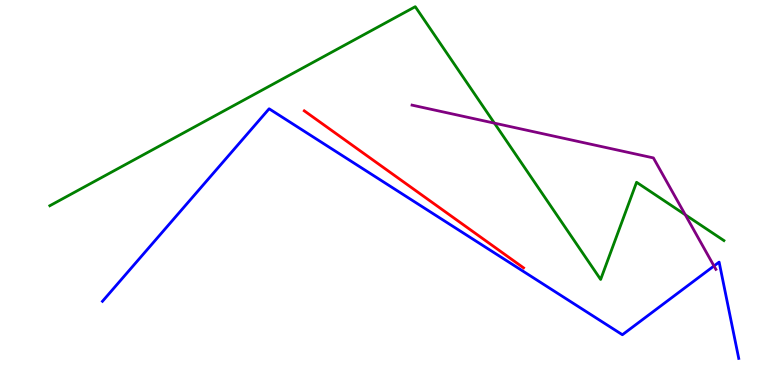[{'lines': ['blue', 'red'], 'intersections': []}, {'lines': ['green', 'red'], 'intersections': []}, {'lines': ['purple', 'red'], 'intersections': []}, {'lines': ['blue', 'green'], 'intersections': []}, {'lines': ['blue', 'purple'], 'intersections': [{'x': 9.21, 'y': 3.09}]}, {'lines': ['green', 'purple'], 'intersections': [{'x': 6.38, 'y': 6.8}, {'x': 8.84, 'y': 4.42}]}]